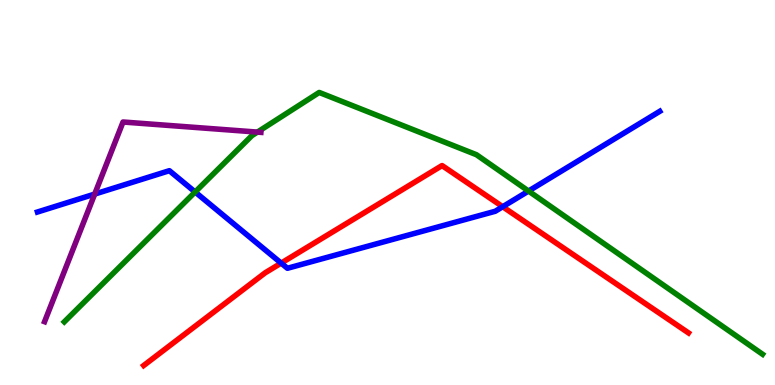[{'lines': ['blue', 'red'], 'intersections': [{'x': 3.63, 'y': 3.17}, {'x': 6.49, 'y': 4.63}]}, {'lines': ['green', 'red'], 'intersections': []}, {'lines': ['purple', 'red'], 'intersections': []}, {'lines': ['blue', 'green'], 'intersections': [{'x': 2.52, 'y': 5.01}, {'x': 6.82, 'y': 5.04}]}, {'lines': ['blue', 'purple'], 'intersections': [{'x': 1.22, 'y': 4.96}]}, {'lines': ['green', 'purple'], 'intersections': [{'x': 3.32, 'y': 6.57}]}]